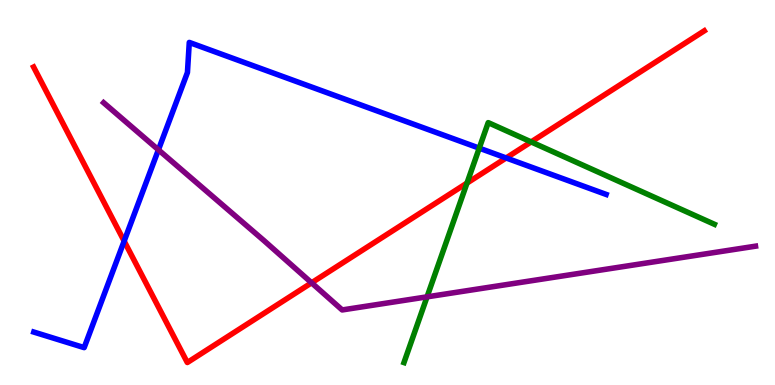[{'lines': ['blue', 'red'], 'intersections': [{'x': 1.6, 'y': 3.74}, {'x': 6.53, 'y': 5.9}]}, {'lines': ['green', 'red'], 'intersections': [{'x': 6.03, 'y': 5.24}, {'x': 6.85, 'y': 6.31}]}, {'lines': ['purple', 'red'], 'intersections': [{'x': 4.02, 'y': 2.65}]}, {'lines': ['blue', 'green'], 'intersections': [{'x': 6.18, 'y': 6.15}]}, {'lines': ['blue', 'purple'], 'intersections': [{'x': 2.04, 'y': 6.11}]}, {'lines': ['green', 'purple'], 'intersections': [{'x': 5.51, 'y': 2.29}]}]